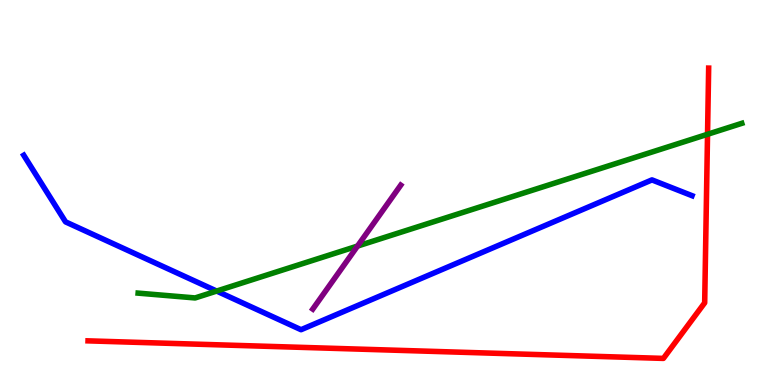[{'lines': ['blue', 'red'], 'intersections': []}, {'lines': ['green', 'red'], 'intersections': [{'x': 9.13, 'y': 6.51}]}, {'lines': ['purple', 'red'], 'intersections': []}, {'lines': ['blue', 'green'], 'intersections': [{'x': 2.8, 'y': 2.44}]}, {'lines': ['blue', 'purple'], 'intersections': []}, {'lines': ['green', 'purple'], 'intersections': [{'x': 4.61, 'y': 3.61}]}]